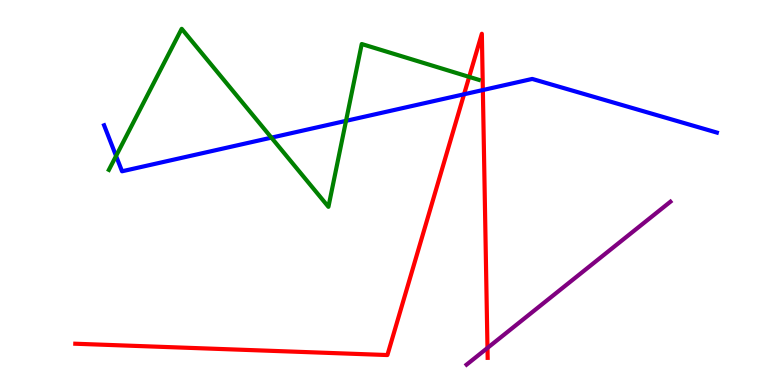[{'lines': ['blue', 'red'], 'intersections': [{'x': 5.99, 'y': 7.55}, {'x': 6.23, 'y': 7.66}]}, {'lines': ['green', 'red'], 'intersections': [{'x': 6.05, 'y': 8.0}]}, {'lines': ['purple', 'red'], 'intersections': [{'x': 6.29, 'y': 0.963}]}, {'lines': ['blue', 'green'], 'intersections': [{'x': 1.5, 'y': 5.95}, {'x': 3.5, 'y': 6.42}, {'x': 4.46, 'y': 6.86}]}, {'lines': ['blue', 'purple'], 'intersections': []}, {'lines': ['green', 'purple'], 'intersections': []}]